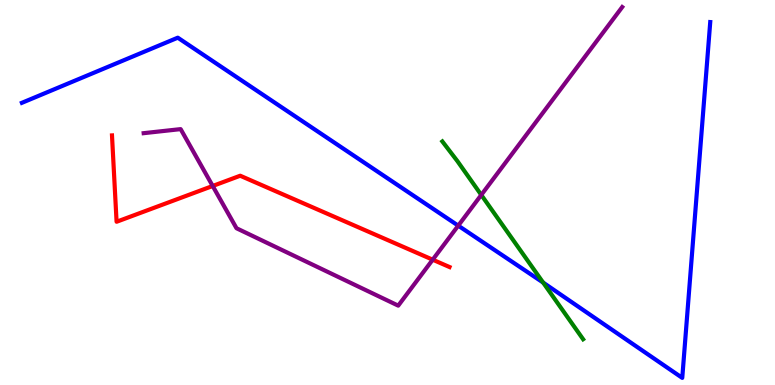[{'lines': ['blue', 'red'], 'intersections': []}, {'lines': ['green', 'red'], 'intersections': []}, {'lines': ['purple', 'red'], 'intersections': [{'x': 2.74, 'y': 5.17}, {'x': 5.58, 'y': 3.25}]}, {'lines': ['blue', 'green'], 'intersections': [{'x': 7.01, 'y': 2.66}]}, {'lines': ['blue', 'purple'], 'intersections': [{'x': 5.91, 'y': 4.14}]}, {'lines': ['green', 'purple'], 'intersections': [{'x': 6.21, 'y': 4.94}]}]